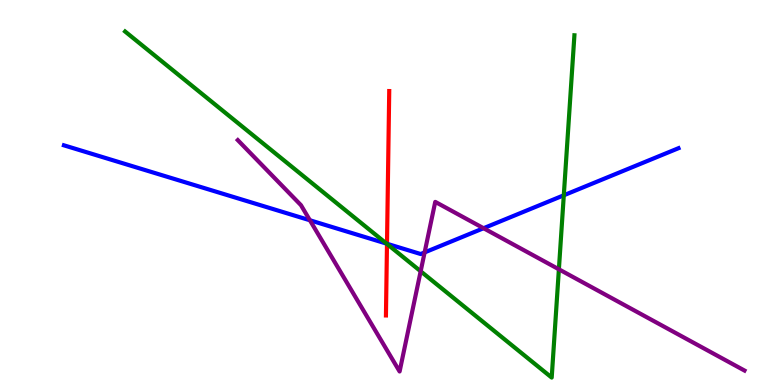[{'lines': ['blue', 'red'], 'intersections': [{'x': 4.99, 'y': 3.67}]}, {'lines': ['green', 'red'], 'intersections': [{'x': 4.99, 'y': 3.66}]}, {'lines': ['purple', 'red'], 'intersections': []}, {'lines': ['blue', 'green'], 'intersections': [{'x': 4.99, 'y': 3.67}, {'x': 7.27, 'y': 4.93}]}, {'lines': ['blue', 'purple'], 'intersections': [{'x': 4.0, 'y': 4.28}, {'x': 5.48, 'y': 3.44}, {'x': 6.24, 'y': 4.07}]}, {'lines': ['green', 'purple'], 'intersections': [{'x': 5.43, 'y': 2.95}, {'x': 7.21, 'y': 3.01}]}]